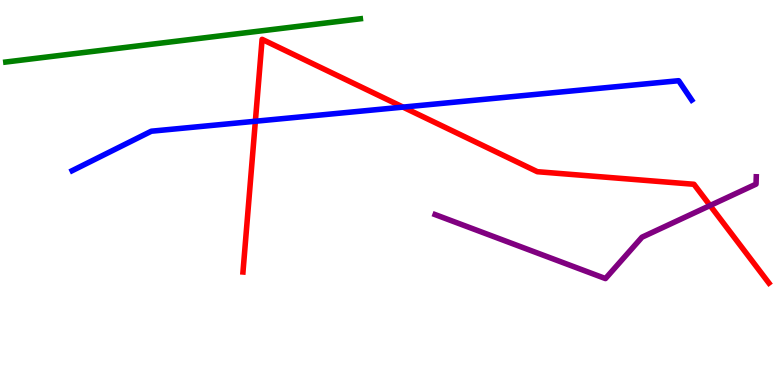[{'lines': ['blue', 'red'], 'intersections': [{'x': 3.3, 'y': 6.85}, {'x': 5.2, 'y': 7.22}]}, {'lines': ['green', 'red'], 'intersections': []}, {'lines': ['purple', 'red'], 'intersections': [{'x': 9.16, 'y': 4.66}]}, {'lines': ['blue', 'green'], 'intersections': []}, {'lines': ['blue', 'purple'], 'intersections': []}, {'lines': ['green', 'purple'], 'intersections': []}]